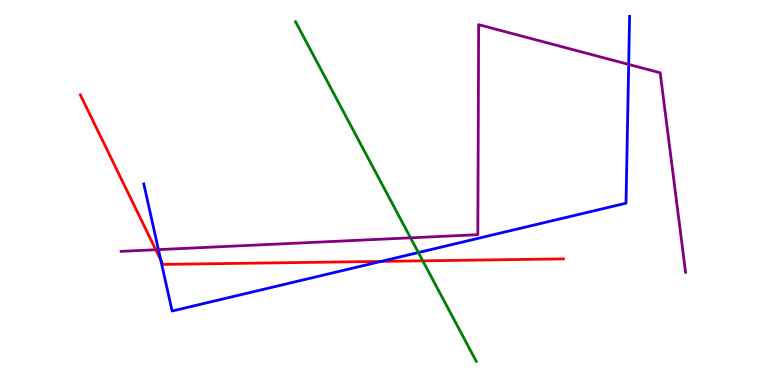[{'lines': ['blue', 'red'], 'intersections': [{'x': 2.07, 'y': 3.25}, {'x': 4.92, 'y': 3.21}]}, {'lines': ['green', 'red'], 'intersections': [{'x': 5.46, 'y': 3.23}]}, {'lines': ['purple', 'red'], 'intersections': [{'x': 2.01, 'y': 3.51}]}, {'lines': ['blue', 'green'], 'intersections': [{'x': 5.4, 'y': 3.44}]}, {'lines': ['blue', 'purple'], 'intersections': [{'x': 2.04, 'y': 3.52}, {'x': 8.11, 'y': 8.33}]}, {'lines': ['green', 'purple'], 'intersections': [{'x': 5.3, 'y': 3.82}]}]